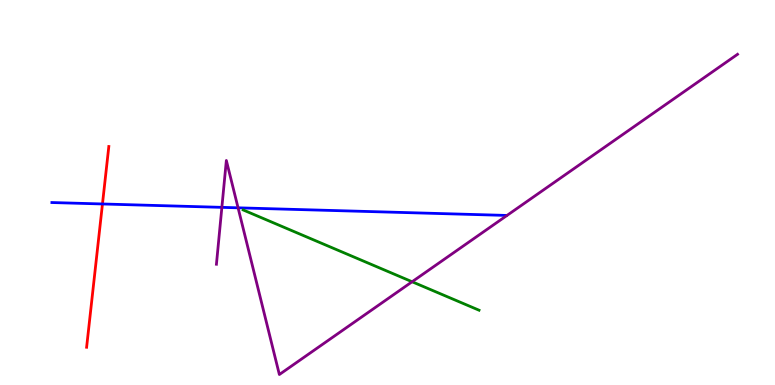[{'lines': ['blue', 'red'], 'intersections': [{'x': 1.32, 'y': 4.7}]}, {'lines': ['green', 'red'], 'intersections': []}, {'lines': ['purple', 'red'], 'intersections': []}, {'lines': ['blue', 'green'], 'intersections': []}, {'lines': ['blue', 'purple'], 'intersections': [{'x': 2.86, 'y': 4.61}, {'x': 3.07, 'y': 4.6}]}, {'lines': ['green', 'purple'], 'intersections': [{'x': 5.32, 'y': 2.68}]}]